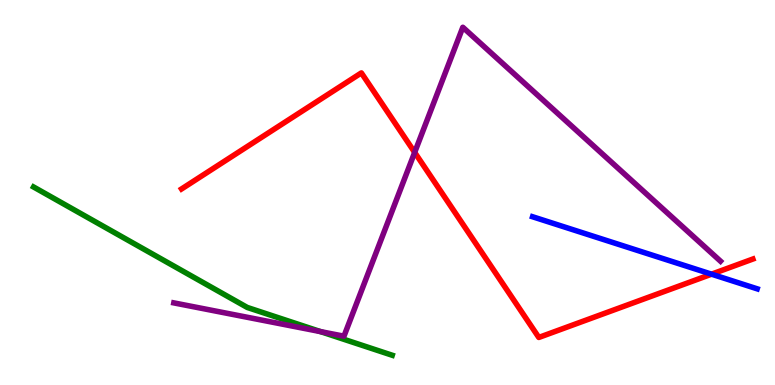[{'lines': ['blue', 'red'], 'intersections': [{'x': 9.18, 'y': 2.88}]}, {'lines': ['green', 'red'], 'intersections': []}, {'lines': ['purple', 'red'], 'intersections': [{'x': 5.35, 'y': 6.04}]}, {'lines': ['blue', 'green'], 'intersections': []}, {'lines': ['blue', 'purple'], 'intersections': []}, {'lines': ['green', 'purple'], 'intersections': [{'x': 4.14, 'y': 1.39}]}]